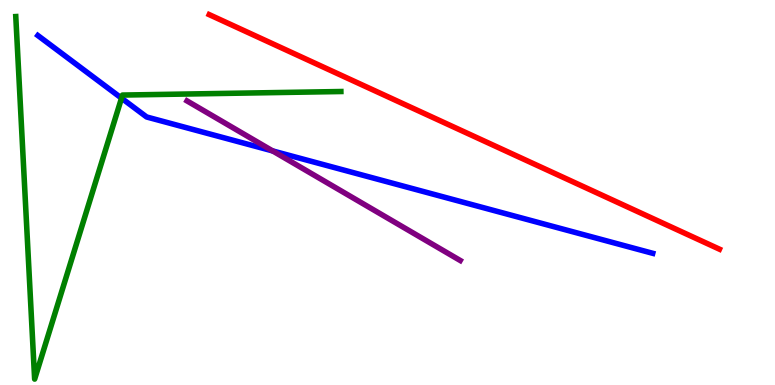[{'lines': ['blue', 'red'], 'intersections': []}, {'lines': ['green', 'red'], 'intersections': []}, {'lines': ['purple', 'red'], 'intersections': []}, {'lines': ['blue', 'green'], 'intersections': [{'x': 1.57, 'y': 7.45}]}, {'lines': ['blue', 'purple'], 'intersections': [{'x': 3.52, 'y': 6.08}]}, {'lines': ['green', 'purple'], 'intersections': []}]